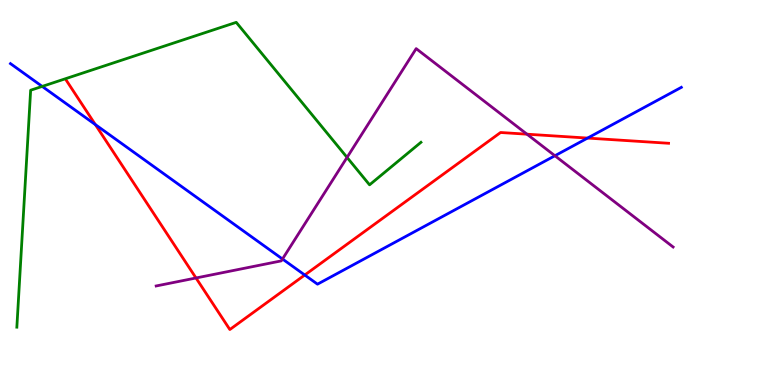[{'lines': ['blue', 'red'], 'intersections': [{'x': 1.23, 'y': 6.76}, {'x': 3.93, 'y': 2.86}, {'x': 7.58, 'y': 6.41}]}, {'lines': ['green', 'red'], 'intersections': []}, {'lines': ['purple', 'red'], 'intersections': [{'x': 2.53, 'y': 2.78}, {'x': 6.8, 'y': 6.51}]}, {'lines': ['blue', 'green'], 'intersections': [{'x': 0.545, 'y': 7.76}]}, {'lines': ['blue', 'purple'], 'intersections': [{'x': 3.64, 'y': 3.27}, {'x': 7.16, 'y': 5.95}]}, {'lines': ['green', 'purple'], 'intersections': [{'x': 4.48, 'y': 5.91}]}]